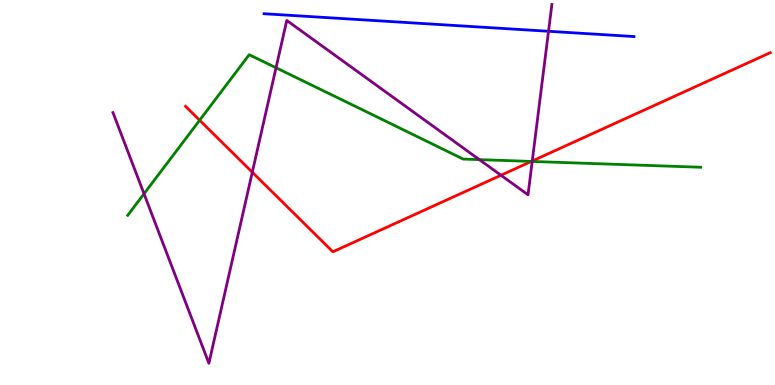[{'lines': ['blue', 'red'], 'intersections': []}, {'lines': ['green', 'red'], 'intersections': [{'x': 2.58, 'y': 6.88}, {'x': 6.86, 'y': 5.81}]}, {'lines': ['purple', 'red'], 'intersections': [{'x': 3.26, 'y': 5.53}, {'x': 6.46, 'y': 5.45}, {'x': 6.87, 'y': 5.82}]}, {'lines': ['blue', 'green'], 'intersections': []}, {'lines': ['blue', 'purple'], 'intersections': [{'x': 7.08, 'y': 9.19}]}, {'lines': ['green', 'purple'], 'intersections': [{'x': 1.86, 'y': 4.97}, {'x': 3.56, 'y': 8.24}, {'x': 6.19, 'y': 5.85}, {'x': 6.87, 'y': 5.81}]}]